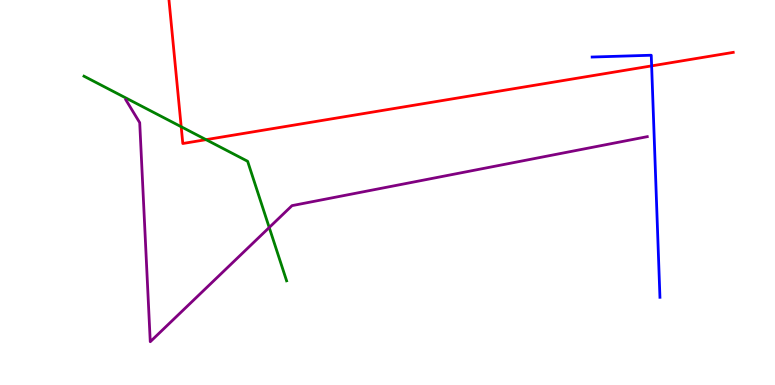[{'lines': ['blue', 'red'], 'intersections': [{'x': 8.41, 'y': 8.29}]}, {'lines': ['green', 'red'], 'intersections': [{'x': 2.34, 'y': 6.71}, {'x': 2.66, 'y': 6.37}]}, {'lines': ['purple', 'red'], 'intersections': []}, {'lines': ['blue', 'green'], 'intersections': []}, {'lines': ['blue', 'purple'], 'intersections': []}, {'lines': ['green', 'purple'], 'intersections': [{'x': 3.47, 'y': 4.09}]}]